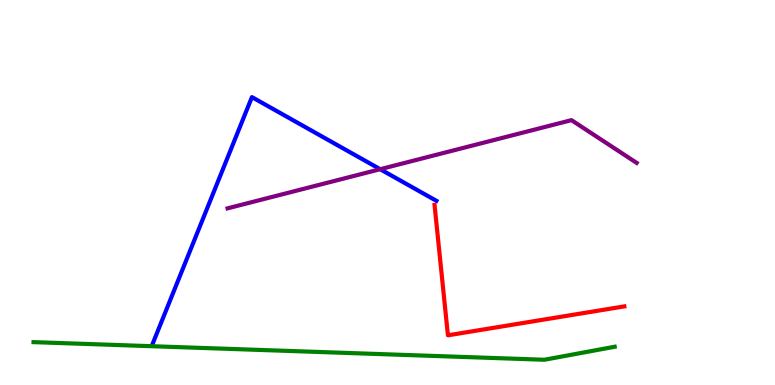[{'lines': ['blue', 'red'], 'intersections': []}, {'lines': ['green', 'red'], 'intersections': []}, {'lines': ['purple', 'red'], 'intersections': []}, {'lines': ['blue', 'green'], 'intersections': []}, {'lines': ['blue', 'purple'], 'intersections': [{'x': 4.91, 'y': 5.61}]}, {'lines': ['green', 'purple'], 'intersections': []}]